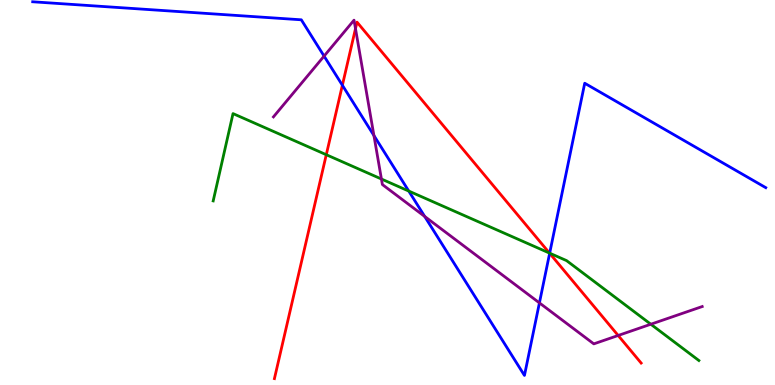[{'lines': ['blue', 'red'], 'intersections': [{'x': 4.42, 'y': 7.79}, {'x': 7.09, 'y': 3.42}]}, {'lines': ['green', 'red'], 'intersections': [{'x': 4.21, 'y': 5.98}, {'x': 7.09, 'y': 3.43}]}, {'lines': ['purple', 'red'], 'intersections': [{'x': 4.59, 'y': 9.26}, {'x': 7.98, 'y': 1.29}]}, {'lines': ['blue', 'green'], 'intersections': [{'x': 5.27, 'y': 5.04}, {'x': 7.09, 'y': 3.42}]}, {'lines': ['blue', 'purple'], 'intersections': [{'x': 4.18, 'y': 8.54}, {'x': 4.82, 'y': 6.48}, {'x': 5.48, 'y': 4.38}, {'x': 6.96, 'y': 2.13}]}, {'lines': ['green', 'purple'], 'intersections': [{'x': 4.92, 'y': 5.35}, {'x': 8.4, 'y': 1.58}]}]